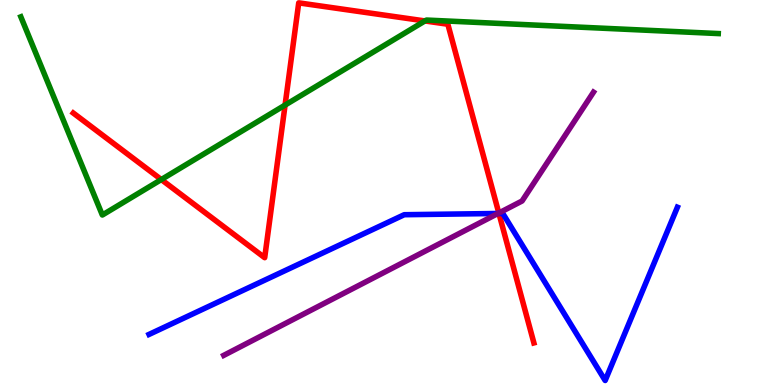[{'lines': ['blue', 'red'], 'intersections': [{'x': 6.44, 'y': 4.46}]}, {'lines': ['green', 'red'], 'intersections': [{'x': 2.08, 'y': 5.34}, {'x': 3.68, 'y': 7.27}, {'x': 5.48, 'y': 9.46}]}, {'lines': ['purple', 'red'], 'intersections': [{'x': 6.44, 'y': 4.47}]}, {'lines': ['blue', 'green'], 'intersections': []}, {'lines': ['blue', 'purple'], 'intersections': [{'x': 6.43, 'y': 4.46}]}, {'lines': ['green', 'purple'], 'intersections': []}]